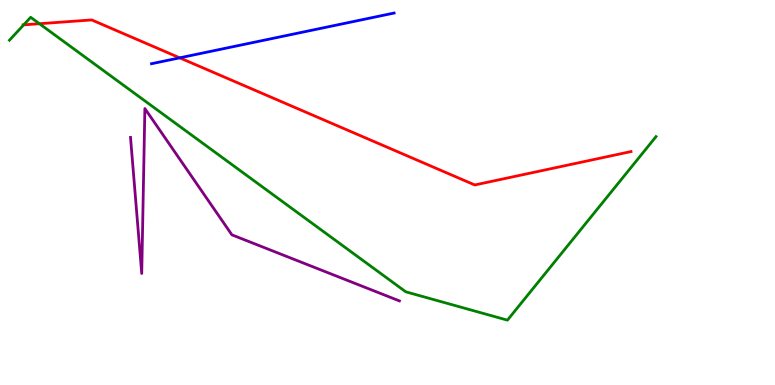[{'lines': ['blue', 'red'], 'intersections': [{'x': 2.32, 'y': 8.5}]}, {'lines': ['green', 'red'], 'intersections': [{'x': 0.306, 'y': 9.35}, {'x': 0.509, 'y': 9.38}]}, {'lines': ['purple', 'red'], 'intersections': []}, {'lines': ['blue', 'green'], 'intersections': []}, {'lines': ['blue', 'purple'], 'intersections': []}, {'lines': ['green', 'purple'], 'intersections': []}]